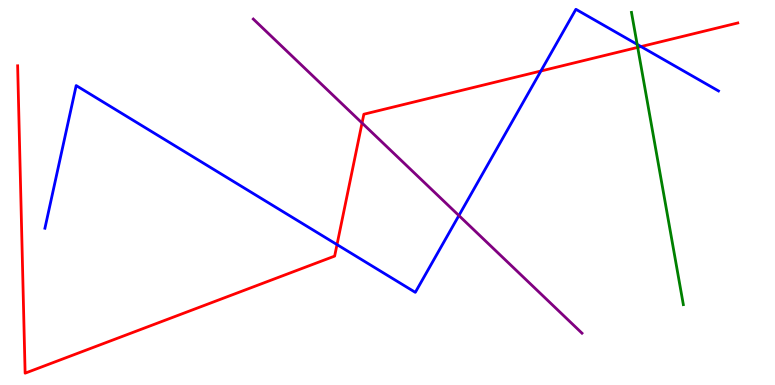[{'lines': ['blue', 'red'], 'intersections': [{'x': 4.35, 'y': 3.65}, {'x': 6.98, 'y': 8.16}, {'x': 8.27, 'y': 8.79}]}, {'lines': ['green', 'red'], 'intersections': [{'x': 8.23, 'y': 8.77}]}, {'lines': ['purple', 'red'], 'intersections': [{'x': 4.67, 'y': 6.81}]}, {'lines': ['blue', 'green'], 'intersections': [{'x': 8.22, 'y': 8.85}]}, {'lines': ['blue', 'purple'], 'intersections': [{'x': 5.92, 'y': 4.4}]}, {'lines': ['green', 'purple'], 'intersections': []}]